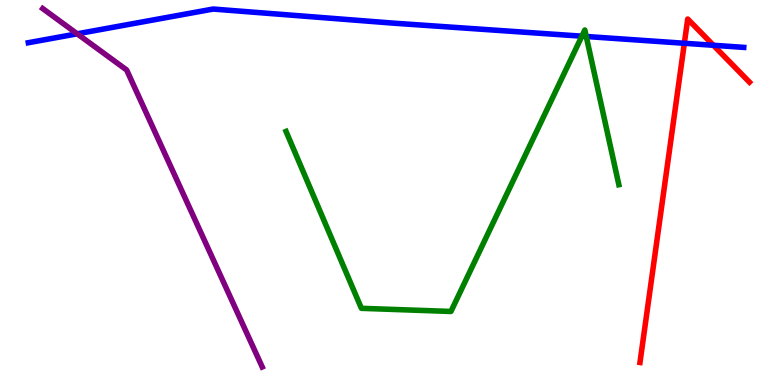[{'lines': ['blue', 'red'], 'intersections': [{'x': 8.83, 'y': 8.88}, {'x': 9.21, 'y': 8.82}]}, {'lines': ['green', 'red'], 'intersections': []}, {'lines': ['purple', 'red'], 'intersections': []}, {'lines': ['blue', 'green'], 'intersections': [{'x': 7.51, 'y': 9.06}, {'x': 7.56, 'y': 9.05}]}, {'lines': ['blue', 'purple'], 'intersections': [{'x': 0.996, 'y': 9.12}]}, {'lines': ['green', 'purple'], 'intersections': []}]